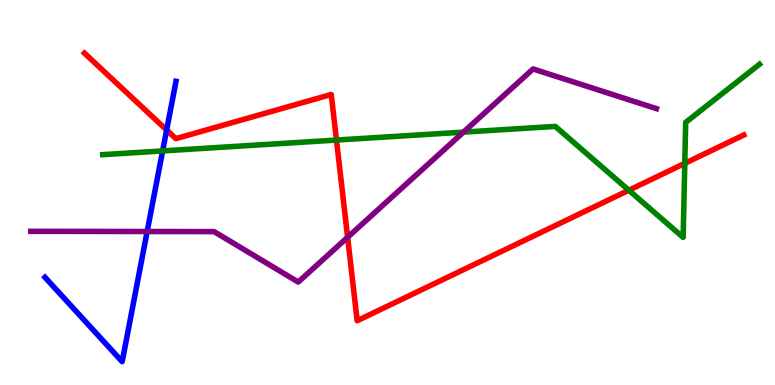[{'lines': ['blue', 'red'], 'intersections': [{'x': 2.15, 'y': 6.62}]}, {'lines': ['green', 'red'], 'intersections': [{'x': 4.34, 'y': 6.36}, {'x': 8.11, 'y': 5.06}, {'x': 8.84, 'y': 5.76}]}, {'lines': ['purple', 'red'], 'intersections': [{'x': 4.49, 'y': 3.84}]}, {'lines': ['blue', 'green'], 'intersections': [{'x': 2.1, 'y': 6.08}]}, {'lines': ['blue', 'purple'], 'intersections': [{'x': 1.9, 'y': 3.99}]}, {'lines': ['green', 'purple'], 'intersections': [{'x': 5.98, 'y': 6.57}]}]